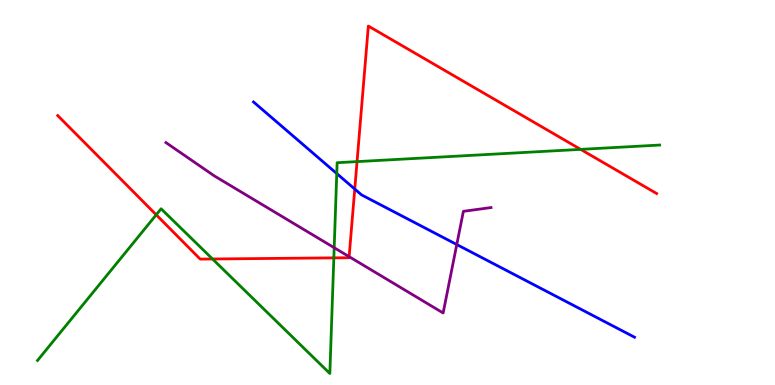[{'lines': ['blue', 'red'], 'intersections': [{'x': 4.58, 'y': 5.09}]}, {'lines': ['green', 'red'], 'intersections': [{'x': 2.02, 'y': 4.42}, {'x': 2.74, 'y': 3.27}, {'x': 4.31, 'y': 3.3}, {'x': 4.61, 'y': 5.8}, {'x': 7.49, 'y': 6.12}]}, {'lines': ['purple', 'red'], 'intersections': [{'x': 4.5, 'y': 3.33}]}, {'lines': ['blue', 'green'], 'intersections': [{'x': 4.35, 'y': 5.49}]}, {'lines': ['blue', 'purple'], 'intersections': [{'x': 5.89, 'y': 3.65}]}, {'lines': ['green', 'purple'], 'intersections': [{'x': 4.31, 'y': 3.57}]}]